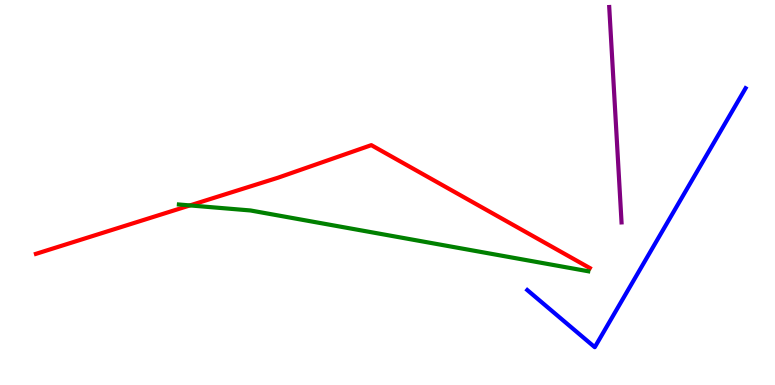[{'lines': ['blue', 'red'], 'intersections': []}, {'lines': ['green', 'red'], 'intersections': [{'x': 2.45, 'y': 4.66}]}, {'lines': ['purple', 'red'], 'intersections': []}, {'lines': ['blue', 'green'], 'intersections': []}, {'lines': ['blue', 'purple'], 'intersections': []}, {'lines': ['green', 'purple'], 'intersections': []}]